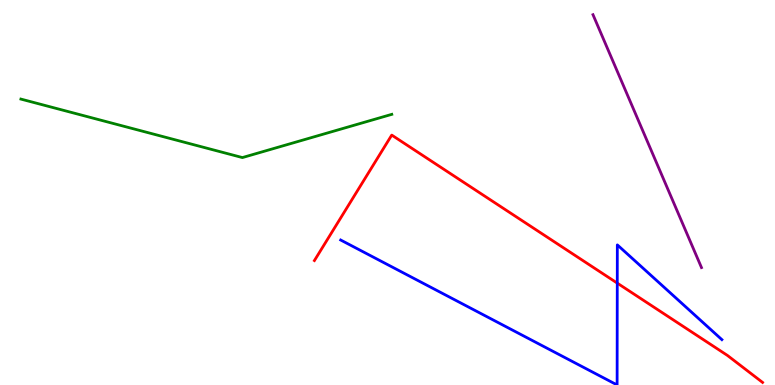[{'lines': ['blue', 'red'], 'intersections': [{'x': 7.96, 'y': 2.65}]}, {'lines': ['green', 'red'], 'intersections': []}, {'lines': ['purple', 'red'], 'intersections': []}, {'lines': ['blue', 'green'], 'intersections': []}, {'lines': ['blue', 'purple'], 'intersections': []}, {'lines': ['green', 'purple'], 'intersections': []}]